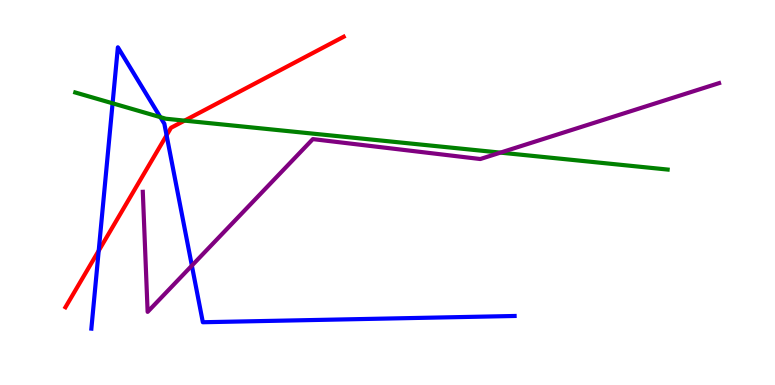[{'lines': ['blue', 'red'], 'intersections': [{'x': 1.27, 'y': 3.49}, {'x': 2.15, 'y': 6.49}]}, {'lines': ['green', 'red'], 'intersections': [{'x': 2.38, 'y': 6.87}]}, {'lines': ['purple', 'red'], 'intersections': []}, {'lines': ['blue', 'green'], 'intersections': [{'x': 1.45, 'y': 7.32}, {'x': 2.07, 'y': 6.96}]}, {'lines': ['blue', 'purple'], 'intersections': [{'x': 2.48, 'y': 3.1}]}, {'lines': ['green', 'purple'], 'intersections': [{'x': 6.46, 'y': 6.04}]}]